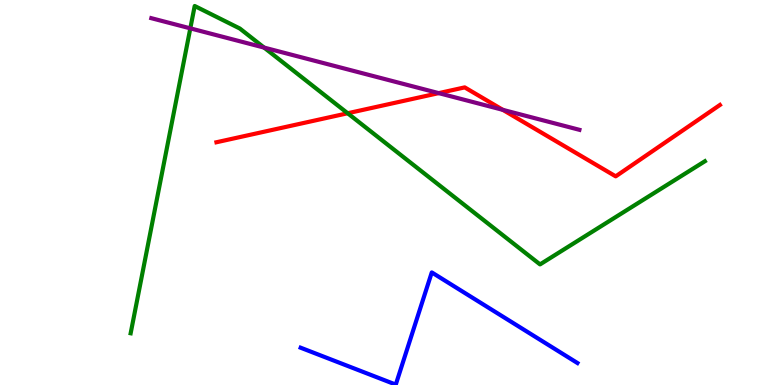[{'lines': ['blue', 'red'], 'intersections': []}, {'lines': ['green', 'red'], 'intersections': [{'x': 4.49, 'y': 7.06}]}, {'lines': ['purple', 'red'], 'intersections': [{'x': 5.66, 'y': 7.58}, {'x': 6.49, 'y': 7.15}]}, {'lines': ['blue', 'green'], 'intersections': []}, {'lines': ['blue', 'purple'], 'intersections': []}, {'lines': ['green', 'purple'], 'intersections': [{'x': 2.46, 'y': 9.26}, {'x': 3.41, 'y': 8.76}]}]